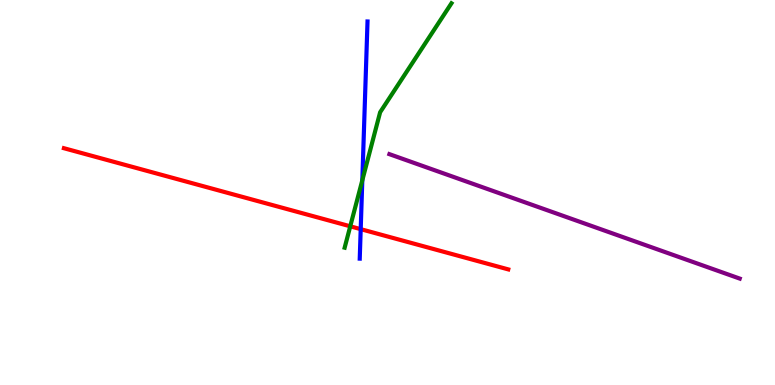[{'lines': ['blue', 'red'], 'intersections': [{'x': 4.65, 'y': 4.05}]}, {'lines': ['green', 'red'], 'intersections': [{'x': 4.52, 'y': 4.12}]}, {'lines': ['purple', 'red'], 'intersections': []}, {'lines': ['blue', 'green'], 'intersections': [{'x': 4.67, 'y': 5.32}]}, {'lines': ['blue', 'purple'], 'intersections': []}, {'lines': ['green', 'purple'], 'intersections': []}]